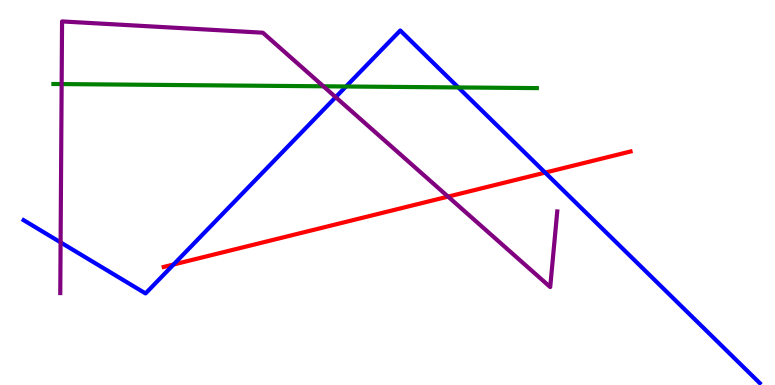[{'lines': ['blue', 'red'], 'intersections': [{'x': 2.24, 'y': 3.13}, {'x': 7.03, 'y': 5.52}]}, {'lines': ['green', 'red'], 'intersections': []}, {'lines': ['purple', 'red'], 'intersections': [{'x': 5.78, 'y': 4.89}]}, {'lines': ['blue', 'green'], 'intersections': [{'x': 4.46, 'y': 7.75}, {'x': 5.91, 'y': 7.73}]}, {'lines': ['blue', 'purple'], 'intersections': [{'x': 0.782, 'y': 3.7}, {'x': 4.33, 'y': 7.48}]}, {'lines': ['green', 'purple'], 'intersections': [{'x': 0.795, 'y': 7.82}, {'x': 4.17, 'y': 7.76}]}]